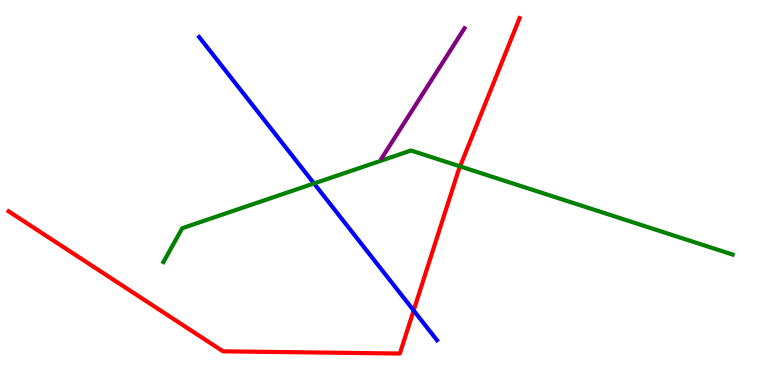[{'lines': ['blue', 'red'], 'intersections': [{'x': 5.34, 'y': 1.94}]}, {'lines': ['green', 'red'], 'intersections': [{'x': 5.94, 'y': 5.68}]}, {'lines': ['purple', 'red'], 'intersections': []}, {'lines': ['blue', 'green'], 'intersections': [{'x': 4.05, 'y': 5.23}]}, {'lines': ['blue', 'purple'], 'intersections': []}, {'lines': ['green', 'purple'], 'intersections': []}]